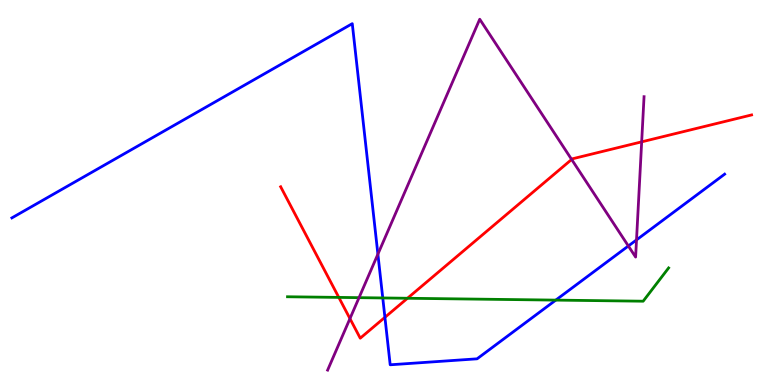[{'lines': ['blue', 'red'], 'intersections': [{'x': 4.97, 'y': 1.76}]}, {'lines': ['green', 'red'], 'intersections': [{'x': 4.37, 'y': 2.28}, {'x': 5.26, 'y': 2.25}]}, {'lines': ['purple', 'red'], 'intersections': [{'x': 4.52, 'y': 1.72}, {'x': 7.38, 'y': 5.86}, {'x': 8.28, 'y': 6.32}]}, {'lines': ['blue', 'green'], 'intersections': [{'x': 4.94, 'y': 2.26}, {'x': 7.17, 'y': 2.2}]}, {'lines': ['blue', 'purple'], 'intersections': [{'x': 4.88, 'y': 3.4}, {'x': 8.11, 'y': 3.61}, {'x': 8.21, 'y': 3.77}]}, {'lines': ['green', 'purple'], 'intersections': [{'x': 4.63, 'y': 2.27}]}]